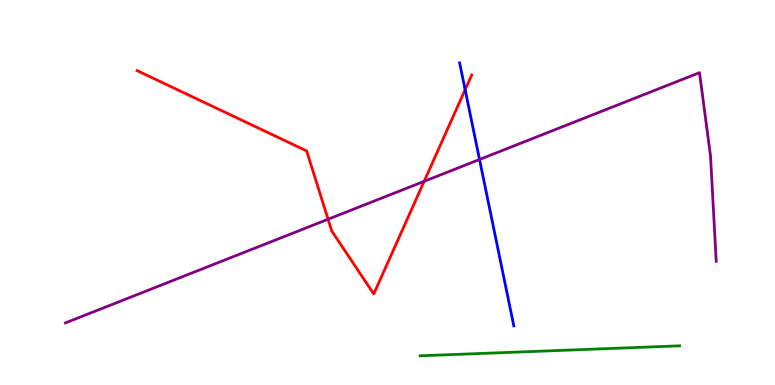[{'lines': ['blue', 'red'], 'intersections': [{'x': 6.0, 'y': 7.67}]}, {'lines': ['green', 'red'], 'intersections': []}, {'lines': ['purple', 'red'], 'intersections': [{'x': 4.23, 'y': 4.31}, {'x': 5.47, 'y': 5.29}]}, {'lines': ['blue', 'green'], 'intersections': []}, {'lines': ['blue', 'purple'], 'intersections': [{'x': 6.19, 'y': 5.86}]}, {'lines': ['green', 'purple'], 'intersections': []}]